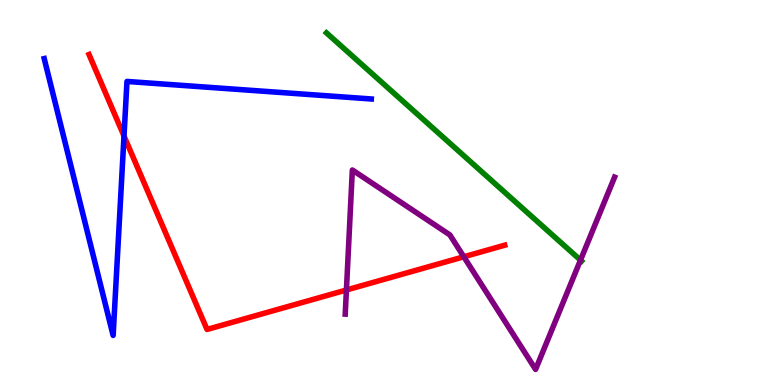[{'lines': ['blue', 'red'], 'intersections': [{'x': 1.6, 'y': 6.47}]}, {'lines': ['green', 'red'], 'intersections': []}, {'lines': ['purple', 'red'], 'intersections': [{'x': 4.47, 'y': 2.47}, {'x': 5.98, 'y': 3.33}]}, {'lines': ['blue', 'green'], 'intersections': []}, {'lines': ['blue', 'purple'], 'intersections': []}, {'lines': ['green', 'purple'], 'intersections': [{'x': 7.49, 'y': 3.24}]}]